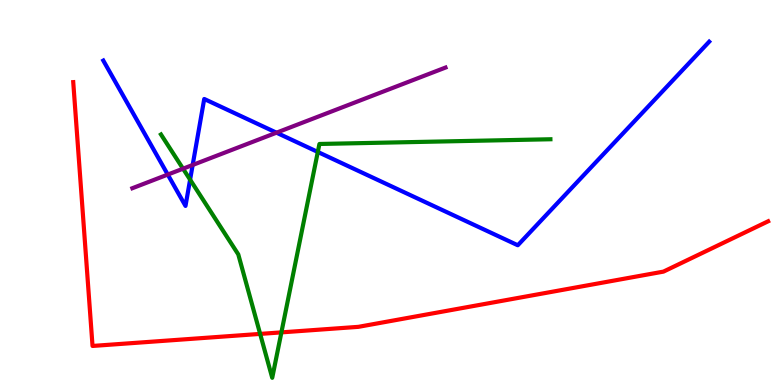[{'lines': ['blue', 'red'], 'intersections': []}, {'lines': ['green', 'red'], 'intersections': [{'x': 3.36, 'y': 1.33}, {'x': 3.63, 'y': 1.37}]}, {'lines': ['purple', 'red'], 'intersections': []}, {'lines': ['blue', 'green'], 'intersections': [{'x': 2.45, 'y': 5.33}, {'x': 4.1, 'y': 6.05}]}, {'lines': ['blue', 'purple'], 'intersections': [{'x': 2.16, 'y': 5.47}, {'x': 2.49, 'y': 5.71}, {'x': 3.57, 'y': 6.55}]}, {'lines': ['green', 'purple'], 'intersections': [{'x': 2.36, 'y': 5.62}]}]